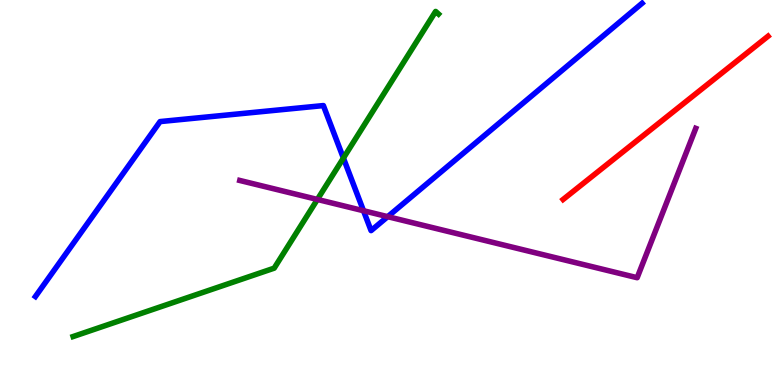[{'lines': ['blue', 'red'], 'intersections': []}, {'lines': ['green', 'red'], 'intersections': []}, {'lines': ['purple', 'red'], 'intersections': []}, {'lines': ['blue', 'green'], 'intersections': [{'x': 4.43, 'y': 5.89}]}, {'lines': ['blue', 'purple'], 'intersections': [{'x': 4.69, 'y': 4.53}, {'x': 5.0, 'y': 4.37}]}, {'lines': ['green', 'purple'], 'intersections': [{'x': 4.1, 'y': 4.82}]}]